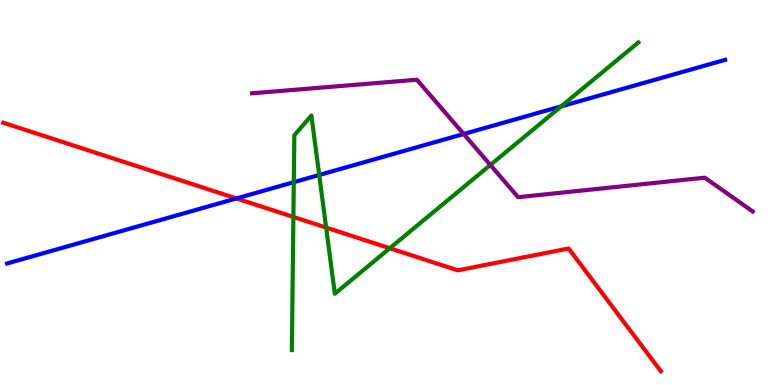[{'lines': ['blue', 'red'], 'intersections': [{'x': 3.05, 'y': 4.85}]}, {'lines': ['green', 'red'], 'intersections': [{'x': 3.79, 'y': 4.37}, {'x': 4.21, 'y': 4.09}, {'x': 5.03, 'y': 3.55}]}, {'lines': ['purple', 'red'], 'intersections': []}, {'lines': ['blue', 'green'], 'intersections': [{'x': 3.79, 'y': 5.27}, {'x': 4.12, 'y': 5.46}, {'x': 7.24, 'y': 7.24}]}, {'lines': ['blue', 'purple'], 'intersections': [{'x': 5.98, 'y': 6.52}]}, {'lines': ['green', 'purple'], 'intersections': [{'x': 6.33, 'y': 5.72}]}]